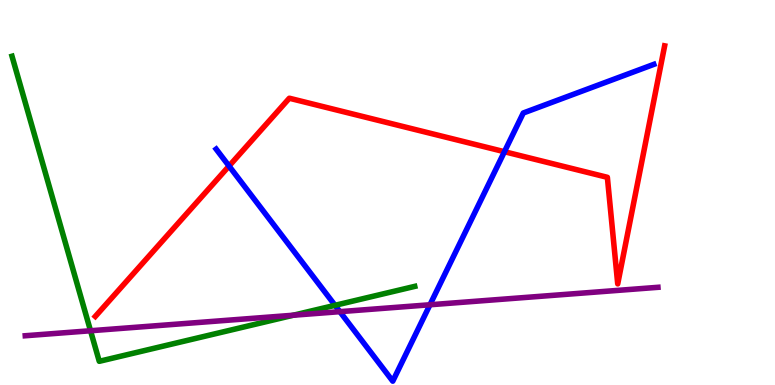[{'lines': ['blue', 'red'], 'intersections': [{'x': 2.96, 'y': 5.69}, {'x': 6.51, 'y': 6.06}]}, {'lines': ['green', 'red'], 'intersections': []}, {'lines': ['purple', 'red'], 'intersections': []}, {'lines': ['blue', 'green'], 'intersections': [{'x': 4.32, 'y': 2.07}]}, {'lines': ['blue', 'purple'], 'intersections': [{'x': 4.39, 'y': 1.9}, {'x': 5.55, 'y': 2.08}]}, {'lines': ['green', 'purple'], 'intersections': [{'x': 1.17, 'y': 1.41}, {'x': 3.78, 'y': 1.81}]}]